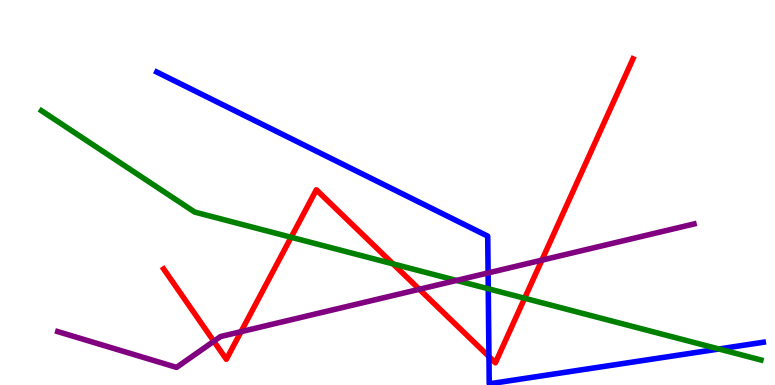[{'lines': ['blue', 'red'], 'intersections': [{'x': 6.31, 'y': 0.739}]}, {'lines': ['green', 'red'], 'intersections': [{'x': 3.76, 'y': 3.84}, {'x': 5.07, 'y': 3.15}, {'x': 6.77, 'y': 2.25}]}, {'lines': ['purple', 'red'], 'intersections': [{'x': 2.76, 'y': 1.14}, {'x': 3.11, 'y': 1.39}, {'x': 5.41, 'y': 2.49}, {'x': 6.99, 'y': 3.24}]}, {'lines': ['blue', 'green'], 'intersections': [{'x': 6.3, 'y': 2.5}, {'x': 9.28, 'y': 0.935}]}, {'lines': ['blue', 'purple'], 'intersections': [{'x': 6.3, 'y': 2.91}]}, {'lines': ['green', 'purple'], 'intersections': [{'x': 5.89, 'y': 2.72}]}]